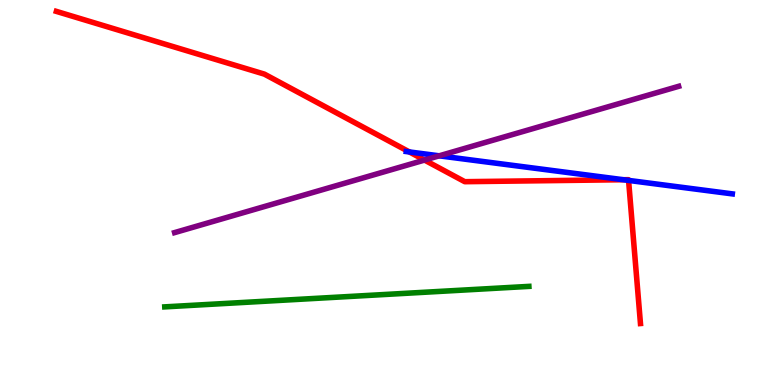[{'lines': ['blue', 'red'], 'intersections': [{'x': 5.28, 'y': 6.05}, {'x': 8.04, 'y': 5.33}, {'x': 8.11, 'y': 5.31}]}, {'lines': ['green', 'red'], 'intersections': []}, {'lines': ['purple', 'red'], 'intersections': [{'x': 5.48, 'y': 5.84}]}, {'lines': ['blue', 'green'], 'intersections': []}, {'lines': ['blue', 'purple'], 'intersections': [{'x': 5.67, 'y': 5.95}]}, {'lines': ['green', 'purple'], 'intersections': []}]